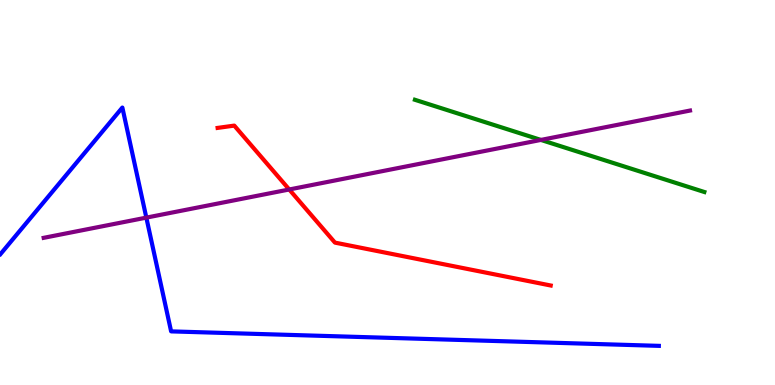[{'lines': ['blue', 'red'], 'intersections': []}, {'lines': ['green', 'red'], 'intersections': []}, {'lines': ['purple', 'red'], 'intersections': [{'x': 3.73, 'y': 5.08}]}, {'lines': ['blue', 'green'], 'intersections': []}, {'lines': ['blue', 'purple'], 'intersections': [{'x': 1.89, 'y': 4.35}]}, {'lines': ['green', 'purple'], 'intersections': [{'x': 6.98, 'y': 6.37}]}]